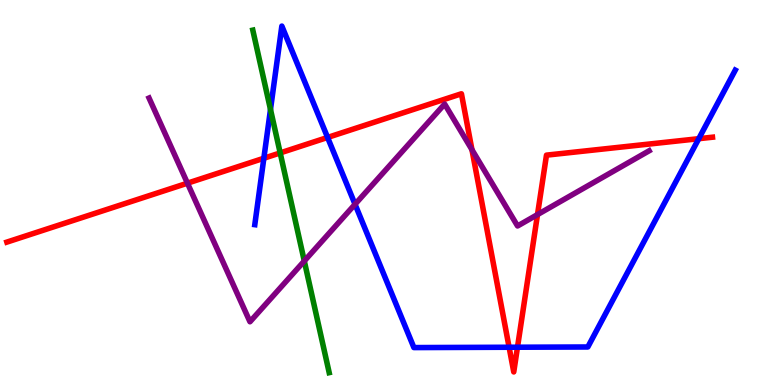[{'lines': ['blue', 'red'], 'intersections': [{'x': 3.4, 'y': 5.89}, {'x': 4.23, 'y': 6.43}, {'x': 6.57, 'y': 0.98}, {'x': 6.68, 'y': 0.981}, {'x': 9.02, 'y': 6.4}]}, {'lines': ['green', 'red'], 'intersections': [{'x': 3.62, 'y': 6.03}]}, {'lines': ['purple', 'red'], 'intersections': [{'x': 2.42, 'y': 5.24}, {'x': 6.09, 'y': 6.11}, {'x': 6.94, 'y': 4.43}]}, {'lines': ['blue', 'green'], 'intersections': [{'x': 3.49, 'y': 7.16}]}, {'lines': ['blue', 'purple'], 'intersections': [{'x': 4.58, 'y': 4.69}]}, {'lines': ['green', 'purple'], 'intersections': [{'x': 3.93, 'y': 3.22}]}]